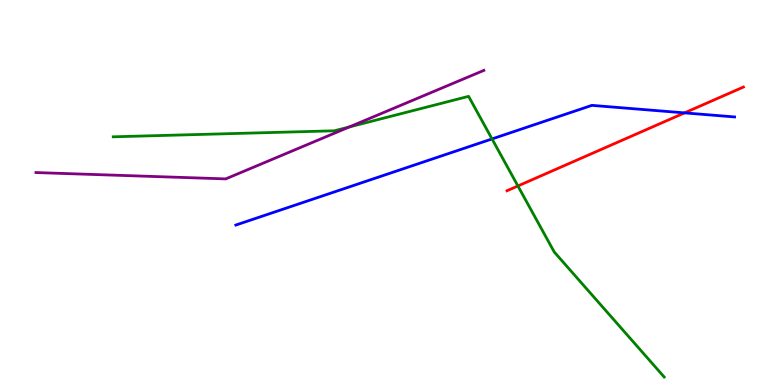[{'lines': ['blue', 'red'], 'intersections': [{'x': 8.83, 'y': 7.07}]}, {'lines': ['green', 'red'], 'intersections': [{'x': 6.68, 'y': 5.17}]}, {'lines': ['purple', 'red'], 'intersections': []}, {'lines': ['blue', 'green'], 'intersections': [{'x': 6.35, 'y': 6.39}]}, {'lines': ['blue', 'purple'], 'intersections': []}, {'lines': ['green', 'purple'], 'intersections': [{'x': 4.51, 'y': 6.7}]}]